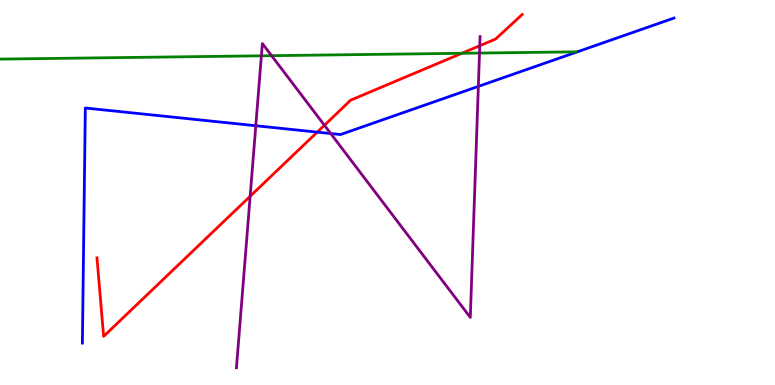[{'lines': ['blue', 'red'], 'intersections': [{'x': 4.09, 'y': 6.57}]}, {'lines': ['green', 'red'], 'intersections': [{'x': 5.96, 'y': 8.62}]}, {'lines': ['purple', 'red'], 'intersections': [{'x': 3.23, 'y': 4.9}, {'x': 4.19, 'y': 6.75}, {'x': 6.19, 'y': 8.81}]}, {'lines': ['blue', 'green'], 'intersections': []}, {'lines': ['blue', 'purple'], 'intersections': [{'x': 3.3, 'y': 6.73}, {'x': 4.27, 'y': 6.53}, {'x': 6.17, 'y': 7.76}]}, {'lines': ['green', 'purple'], 'intersections': [{'x': 3.37, 'y': 8.55}, {'x': 3.5, 'y': 8.55}, {'x': 6.19, 'y': 8.62}]}]